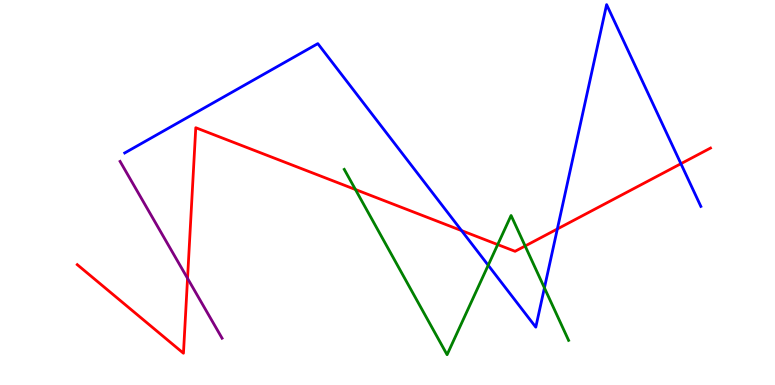[{'lines': ['blue', 'red'], 'intersections': [{'x': 5.96, 'y': 4.01}, {'x': 7.19, 'y': 4.05}, {'x': 8.79, 'y': 5.75}]}, {'lines': ['green', 'red'], 'intersections': [{'x': 4.59, 'y': 5.08}, {'x': 6.42, 'y': 3.65}, {'x': 6.78, 'y': 3.61}]}, {'lines': ['purple', 'red'], 'intersections': [{'x': 2.42, 'y': 2.77}]}, {'lines': ['blue', 'green'], 'intersections': [{'x': 6.3, 'y': 3.11}, {'x': 7.02, 'y': 2.52}]}, {'lines': ['blue', 'purple'], 'intersections': []}, {'lines': ['green', 'purple'], 'intersections': []}]